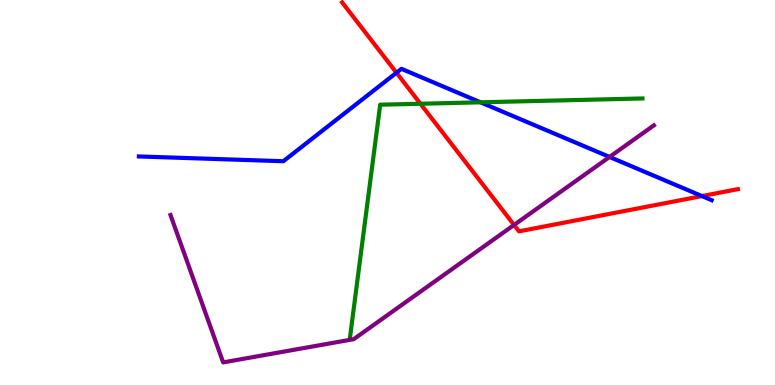[{'lines': ['blue', 'red'], 'intersections': [{'x': 5.12, 'y': 8.11}, {'x': 9.06, 'y': 4.91}]}, {'lines': ['green', 'red'], 'intersections': [{'x': 5.43, 'y': 7.31}]}, {'lines': ['purple', 'red'], 'intersections': [{'x': 6.63, 'y': 4.16}]}, {'lines': ['blue', 'green'], 'intersections': [{'x': 6.2, 'y': 7.34}]}, {'lines': ['blue', 'purple'], 'intersections': [{'x': 7.87, 'y': 5.92}]}, {'lines': ['green', 'purple'], 'intersections': []}]